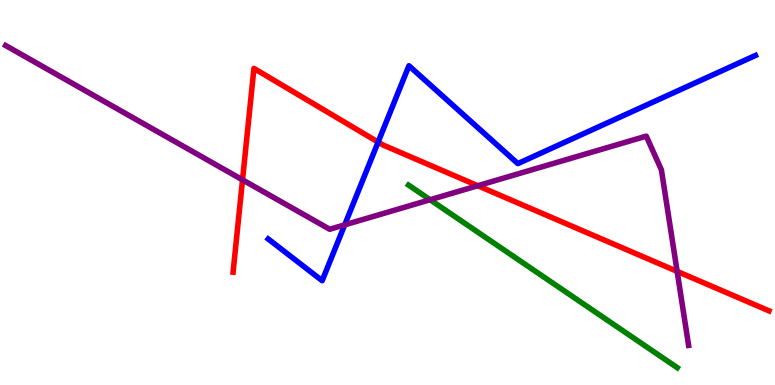[{'lines': ['blue', 'red'], 'intersections': [{'x': 4.88, 'y': 6.31}]}, {'lines': ['green', 'red'], 'intersections': []}, {'lines': ['purple', 'red'], 'intersections': [{'x': 3.13, 'y': 5.33}, {'x': 6.16, 'y': 5.18}, {'x': 8.74, 'y': 2.95}]}, {'lines': ['blue', 'green'], 'intersections': []}, {'lines': ['blue', 'purple'], 'intersections': [{'x': 4.45, 'y': 4.16}]}, {'lines': ['green', 'purple'], 'intersections': [{'x': 5.55, 'y': 4.81}]}]